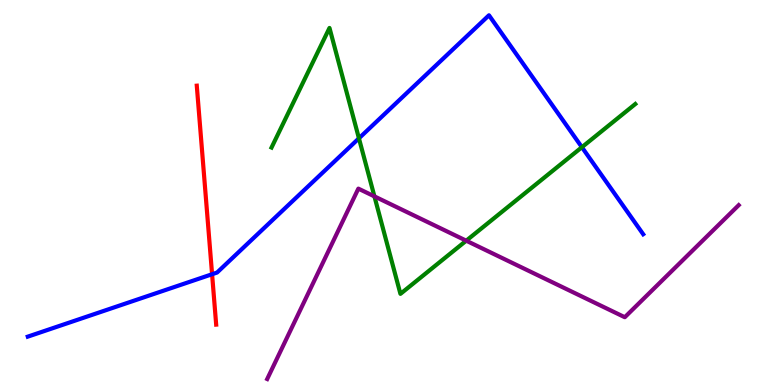[{'lines': ['blue', 'red'], 'intersections': [{'x': 2.74, 'y': 2.88}]}, {'lines': ['green', 'red'], 'intersections': []}, {'lines': ['purple', 'red'], 'intersections': []}, {'lines': ['blue', 'green'], 'intersections': [{'x': 4.63, 'y': 6.41}, {'x': 7.51, 'y': 6.18}]}, {'lines': ['blue', 'purple'], 'intersections': []}, {'lines': ['green', 'purple'], 'intersections': [{'x': 4.83, 'y': 4.9}, {'x': 6.02, 'y': 3.75}]}]